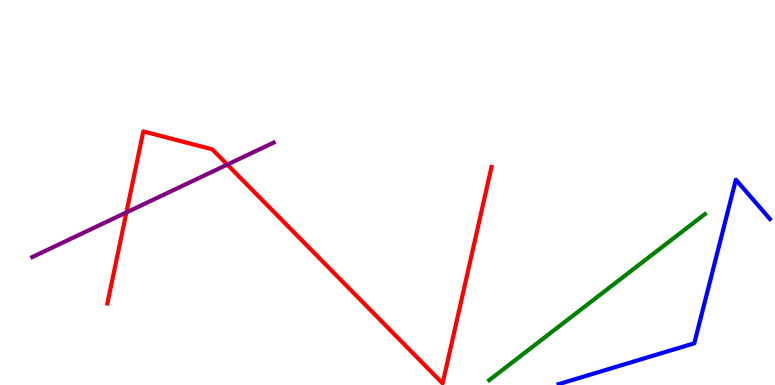[{'lines': ['blue', 'red'], 'intersections': []}, {'lines': ['green', 'red'], 'intersections': []}, {'lines': ['purple', 'red'], 'intersections': [{'x': 1.63, 'y': 4.48}, {'x': 2.93, 'y': 5.73}]}, {'lines': ['blue', 'green'], 'intersections': []}, {'lines': ['blue', 'purple'], 'intersections': []}, {'lines': ['green', 'purple'], 'intersections': []}]